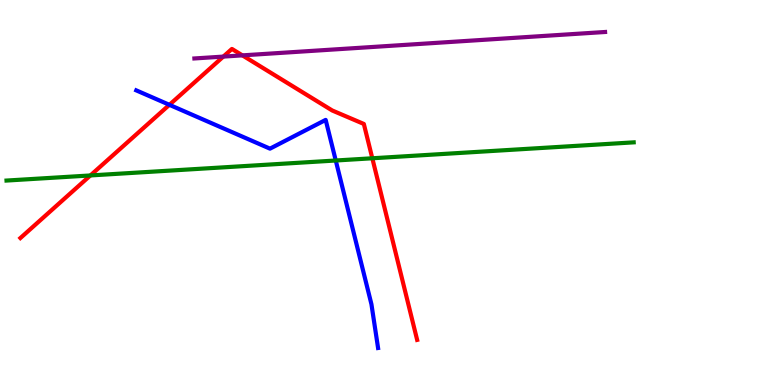[{'lines': ['blue', 'red'], 'intersections': [{'x': 2.19, 'y': 7.28}]}, {'lines': ['green', 'red'], 'intersections': [{'x': 1.17, 'y': 5.44}, {'x': 4.8, 'y': 5.89}]}, {'lines': ['purple', 'red'], 'intersections': [{'x': 2.88, 'y': 8.53}, {'x': 3.13, 'y': 8.56}]}, {'lines': ['blue', 'green'], 'intersections': [{'x': 4.33, 'y': 5.83}]}, {'lines': ['blue', 'purple'], 'intersections': []}, {'lines': ['green', 'purple'], 'intersections': []}]